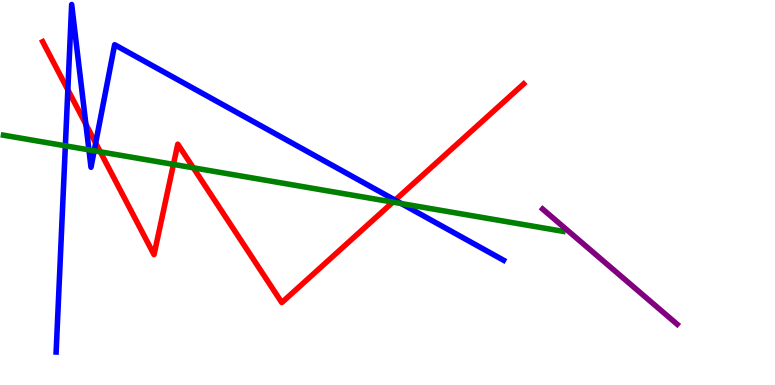[{'lines': ['blue', 'red'], 'intersections': [{'x': 0.875, 'y': 7.67}, {'x': 1.11, 'y': 6.77}, {'x': 1.23, 'y': 6.28}, {'x': 5.1, 'y': 4.8}]}, {'lines': ['green', 'red'], 'intersections': [{'x': 1.29, 'y': 6.06}, {'x': 2.24, 'y': 5.73}, {'x': 2.49, 'y': 5.64}, {'x': 5.07, 'y': 4.75}]}, {'lines': ['purple', 'red'], 'intersections': []}, {'lines': ['blue', 'green'], 'intersections': [{'x': 0.843, 'y': 6.21}, {'x': 1.15, 'y': 6.11}, {'x': 1.22, 'y': 6.08}, {'x': 5.18, 'y': 4.71}]}, {'lines': ['blue', 'purple'], 'intersections': []}, {'lines': ['green', 'purple'], 'intersections': []}]